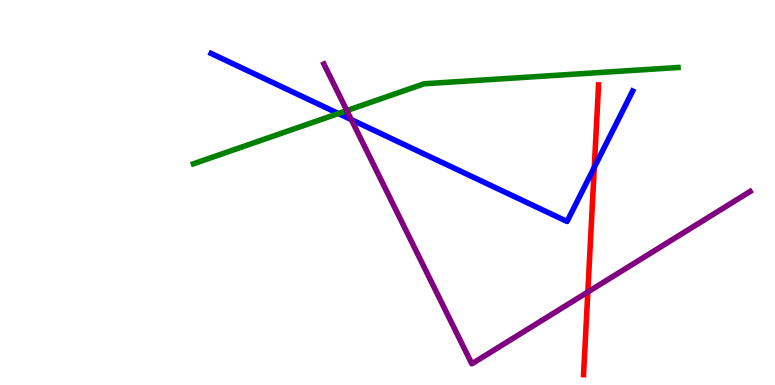[{'lines': ['blue', 'red'], 'intersections': [{'x': 7.67, 'y': 5.65}]}, {'lines': ['green', 'red'], 'intersections': []}, {'lines': ['purple', 'red'], 'intersections': [{'x': 7.58, 'y': 2.42}]}, {'lines': ['blue', 'green'], 'intersections': [{'x': 4.37, 'y': 7.05}]}, {'lines': ['blue', 'purple'], 'intersections': [{'x': 4.53, 'y': 6.89}]}, {'lines': ['green', 'purple'], 'intersections': [{'x': 4.48, 'y': 7.13}]}]